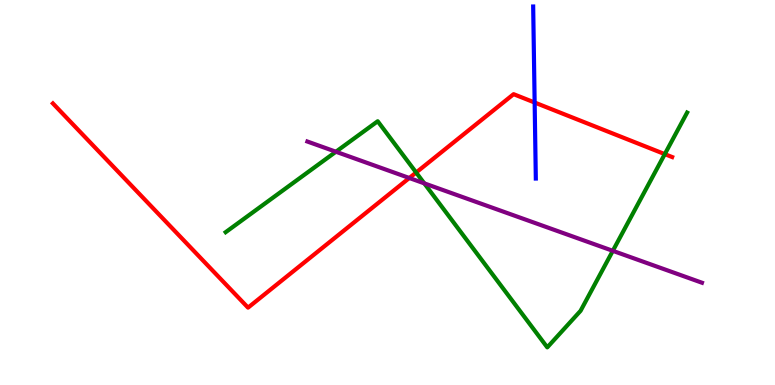[{'lines': ['blue', 'red'], 'intersections': [{'x': 6.9, 'y': 7.34}]}, {'lines': ['green', 'red'], 'intersections': [{'x': 5.37, 'y': 5.52}, {'x': 8.58, 'y': 6.0}]}, {'lines': ['purple', 'red'], 'intersections': [{'x': 5.28, 'y': 5.38}]}, {'lines': ['blue', 'green'], 'intersections': []}, {'lines': ['blue', 'purple'], 'intersections': []}, {'lines': ['green', 'purple'], 'intersections': [{'x': 4.33, 'y': 6.06}, {'x': 5.47, 'y': 5.24}, {'x': 7.91, 'y': 3.49}]}]